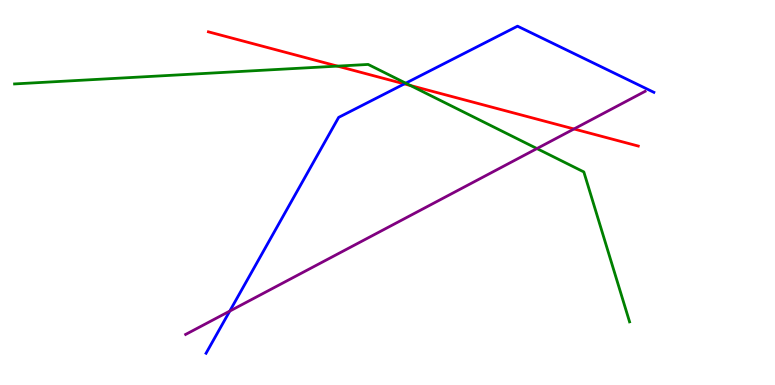[{'lines': ['blue', 'red'], 'intersections': [{'x': 5.22, 'y': 7.82}]}, {'lines': ['green', 'red'], 'intersections': [{'x': 4.35, 'y': 8.28}, {'x': 5.3, 'y': 7.78}]}, {'lines': ['purple', 'red'], 'intersections': [{'x': 7.41, 'y': 6.65}]}, {'lines': ['blue', 'green'], 'intersections': [{'x': 5.24, 'y': 7.84}]}, {'lines': ['blue', 'purple'], 'intersections': [{'x': 2.96, 'y': 1.92}]}, {'lines': ['green', 'purple'], 'intersections': [{'x': 6.93, 'y': 6.14}]}]